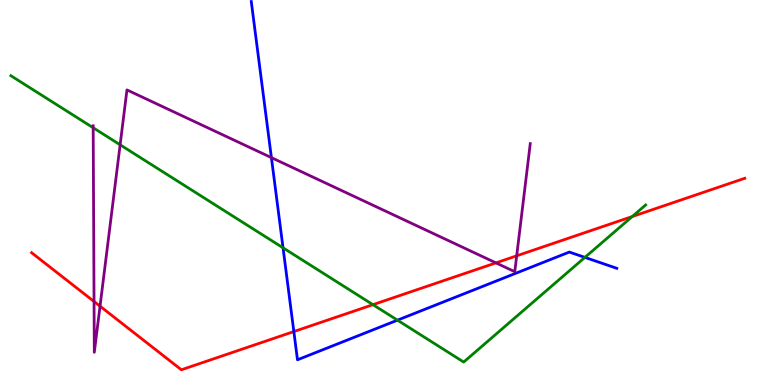[{'lines': ['blue', 'red'], 'intersections': [{'x': 3.79, 'y': 1.39}]}, {'lines': ['green', 'red'], 'intersections': [{'x': 4.81, 'y': 2.09}, {'x': 8.16, 'y': 4.38}]}, {'lines': ['purple', 'red'], 'intersections': [{'x': 1.21, 'y': 2.17}, {'x': 1.29, 'y': 2.05}, {'x': 6.4, 'y': 3.17}, {'x': 6.67, 'y': 3.36}]}, {'lines': ['blue', 'green'], 'intersections': [{'x': 3.65, 'y': 3.56}, {'x': 5.13, 'y': 1.68}, {'x': 7.55, 'y': 3.31}]}, {'lines': ['blue', 'purple'], 'intersections': [{'x': 3.5, 'y': 5.91}]}, {'lines': ['green', 'purple'], 'intersections': [{'x': 1.2, 'y': 6.68}, {'x': 1.55, 'y': 6.24}]}]